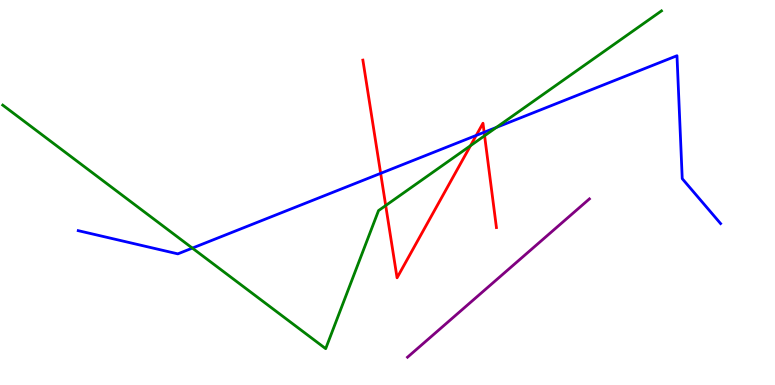[{'lines': ['blue', 'red'], 'intersections': [{'x': 4.91, 'y': 5.5}, {'x': 6.14, 'y': 6.48}, {'x': 6.25, 'y': 6.56}]}, {'lines': ['green', 'red'], 'intersections': [{'x': 4.98, 'y': 4.66}, {'x': 6.07, 'y': 6.22}, {'x': 6.25, 'y': 6.47}]}, {'lines': ['purple', 'red'], 'intersections': []}, {'lines': ['blue', 'green'], 'intersections': [{'x': 2.48, 'y': 3.56}, {'x': 6.4, 'y': 6.69}]}, {'lines': ['blue', 'purple'], 'intersections': []}, {'lines': ['green', 'purple'], 'intersections': []}]